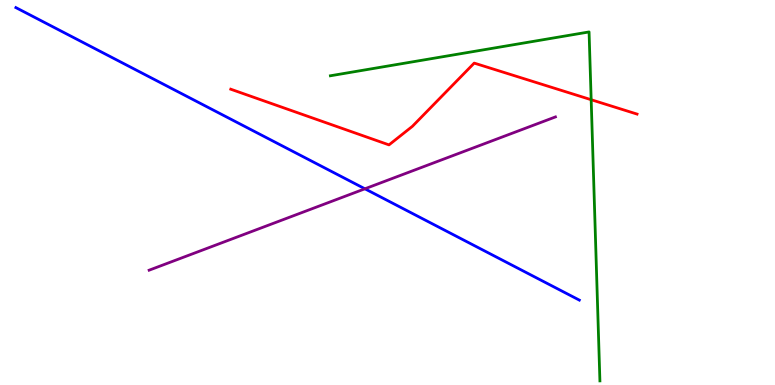[{'lines': ['blue', 'red'], 'intersections': []}, {'lines': ['green', 'red'], 'intersections': [{'x': 7.63, 'y': 7.41}]}, {'lines': ['purple', 'red'], 'intersections': []}, {'lines': ['blue', 'green'], 'intersections': []}, {'lines': ['blue', 'purple'], 'intersections': [{'x': 4.71, 'y': 5.1}]}, {'lines': ['green', 'purple'], 'intersections': []}]